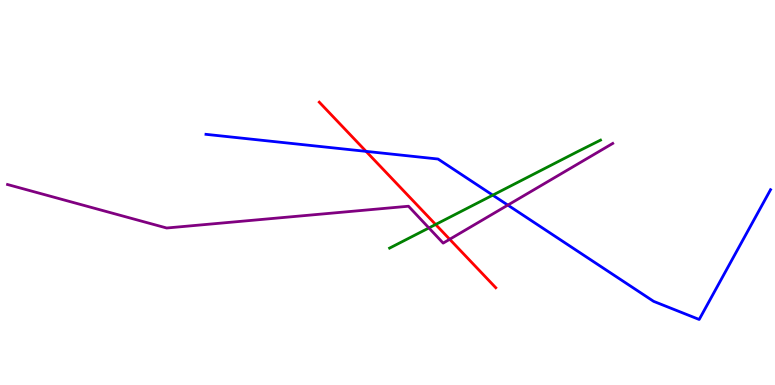[{'lines': ['blue', 'red'], 'intersections': [{'x': 4.72, 'y': 6.07}]}, {'lines': ['green', 'red'], 'intersections': [{'x': 5.62, 'y': 4.17}]}, {'lines': ['purple', 'red'], 'intersections': [{'x': 5.8, 'y': 3.78}]}, {'lines': ['blue', 'green'], 'intersections': [{'x': 6.36, 'y': 4.93}]}, {'lines': ['blue', 'purple'], 'intersections': [{'x': 6.55, 'y': 4.67}]}, {'lines': ['green', 'purple'], 'intersections': [{'x': 5.53, 'y': 4.08}]}]